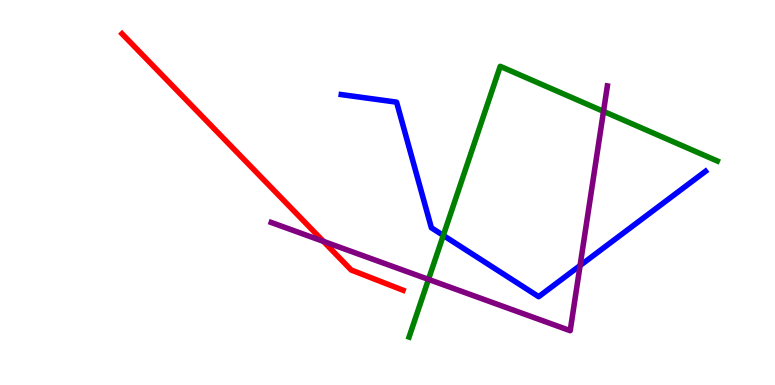[{'lines': ['blue', 'red'], 'intersections': []}, {'lines': ['green', 'red'], 'intersections': []}, {'lines': ['purple', 'red'], 'intersections': [{'x': 4.17, 'y': 3.73}]}, {'lines': ['blue', 'green'], 'intersections': [{'x': 5.72, 'y': 3.89}]}, {'lines': ['blue', 'purple'], 'intersections': [{'x': 7.49, 'y': 3.1}]}, {'lines': ['green', 'purple'], 'intersections': [{'x': 5.53, 'y': 2.74}, {'x': 7.79, 'y': 7.11}]}]